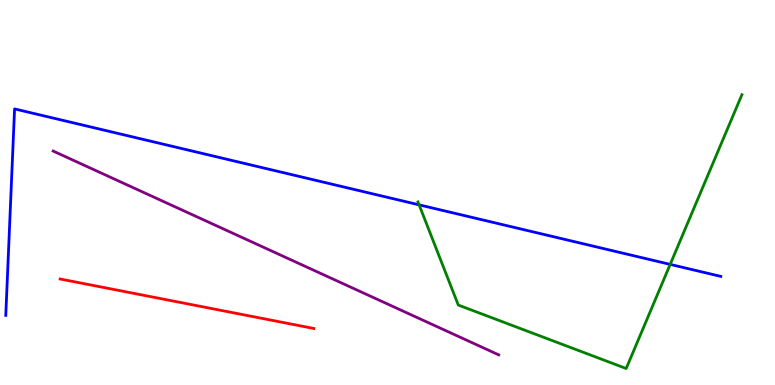[{'lines': ['blue', 'red'], 'intersections': []}, {'lines': ['green', 'red'], 'intersections': []}, {'lines': ['purple', 'red'], 'intersections': []}, {'lines': ['blue', 'green'], 'intersections': [{'x': 5.41, 'y': 4.68}, {'x': 8.65, 'y': 3.13}]}, {'lines': ['blue', 'purple'], 'intersections': []}, {'lines': ['green', 'purple'], 'intersections': []}]